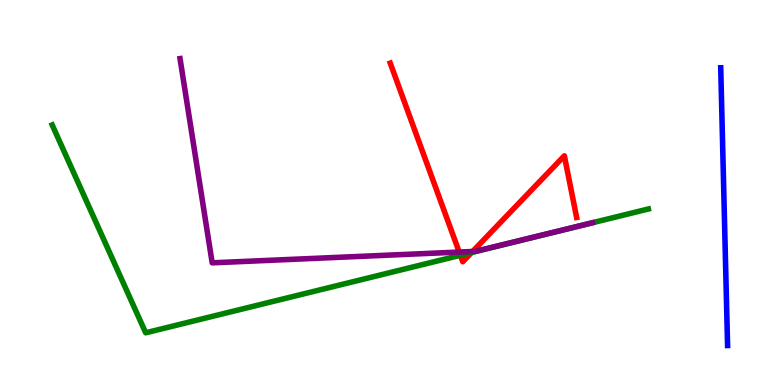[{'lines': ['blue', 'red'], 'intersections': []}, {'lines': ['green', 'red'], 'intersections': [{'x': 5.94, 'y': 3.37}, {'x': 6.09, 'y': 3.44}]}, {'lines': ['purple', 'red'], 'intersections': [{'x': 5.93, 'y': 3.45}, {'x': 6.1, 'y': 3.47}]}, {'lines': ['blue', 'green'], 'intersections': []}, {'lines': ['blue', 'purple'], 'intersections': []}, {'lines': ['green', 'purple'], 'intersections': []}]